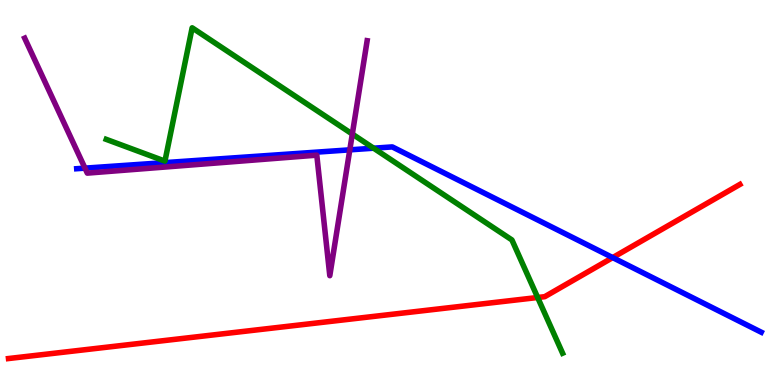[{'lines': ['blue', 'red'], 'intersections': [{'x': 7.91, 'y': 3.31}]}, {'lines': ['green', 'red'], 'intersections': [{'x': 6.94, 'y': 2.27}]}, {'lines': ['purple', 'red'], 'intersections': []}, {'lines': ['blue', 'green'], 'intersections': [{'x': 4.82, 'y': 6.15}]}, {'lines': ['blue', 'purple'], 'intersections': [{'x': 1.1, 'y': 5.63}, {'x': 4.51, 'y': 6.11}]}, {'lines': ['green', 'purple'], 'intersections': [{'x': 4.55, 'y': 6.52}]}]